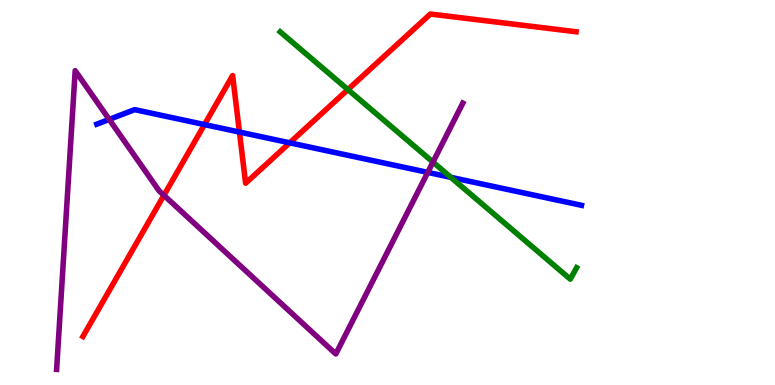[{'lines': ['blue', 'red'], 'intersections': [{'x': 2.64, 'y': 6.76}, {'x': 3.09, 'y': 6.57}, {'x': 3.74, 'y': 6.29}]}, {'lines': ['green', 'red'], 'intersections': [{'x': 4.49, 'y': 7.67}]}, {'lines': ['purple', 'red'], 'intersections': [{'x': 2.12, 'y': 4.93}]}, {'lines': ['blue', 'green'], 'intersections': [{'x': 5.82, 'y': 5.39}]}, {'lines': ['blue', 'purple'], 'intersections': [{'x': 1.41, 'y': 6.9}, {'x': 5.52, 'y': 5.52}]}, {'lines': ['green', 'purple'], 'intersections': [{'x': 5.59, 'y': 5.79}]}]